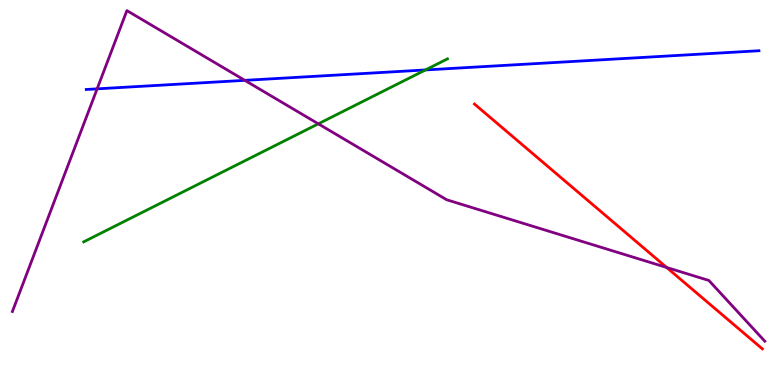[{'lines': ['blue', 'red'], 'intersections': []}, {'lines': ['green', 'red'], 'intersections': []}, {'lines': ['purple', 'red'], 'intersections': [{'x': 8.6, 'y': 3.05}]}, {'lines': ['blue', 'green'], 'intersections': [{'x': 5.49, 'y': 8.18}]}, {'lines': ['blue', 'purple'], 'intersections': [{'x': 1.25, 'y': 7.69}, {'x': 3.16, 'y': 7.91}]}, {'lines': ['green', 'purple'], 'intersections': [{'x': 4.11, 'y': 6.78}]}]